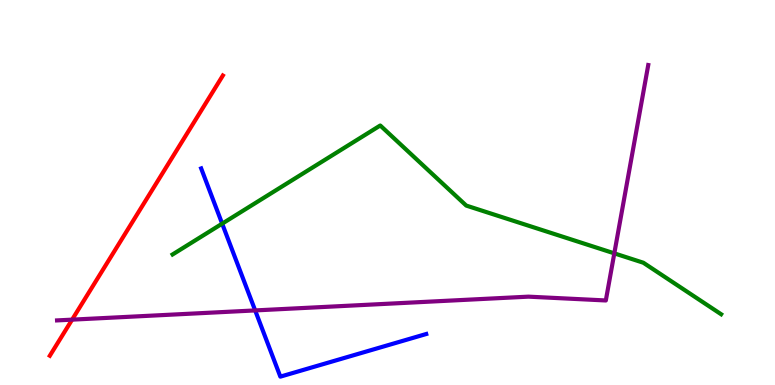[{'lines': ['blue', 'red'], 'intersections': []}, {'lines': ['green', 'red'], 'intersections': []}, {'lines': ['purple', 'red'], 'intersections': [{'x': 0.93, 'y': 1.7}]}, {'lines': ['blue', 'green'], 'intersections': [{'x': 2.87, 'y': 4.19}]}, {'lines': ['blue', 'purple'], 'intersections': [{'x': 3.29, 'y': 1.94}]}, {'lines': ['green', 'purple'], 'intersections': [{'x': 7.93, 'y': 3.42}]}]